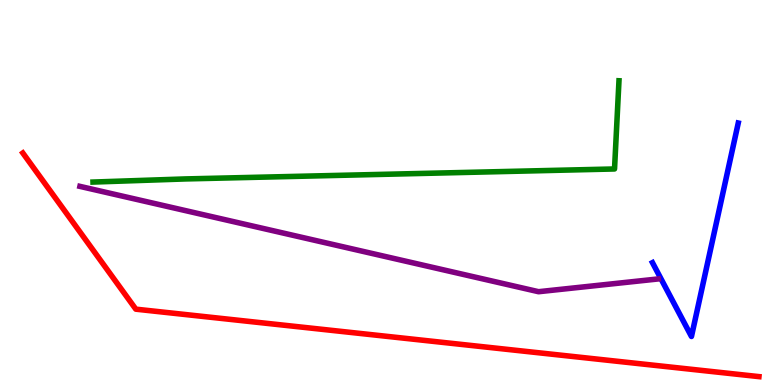[{'lines': ['blue', 'red'], 'intersections': []}, {'lines': ['green', 'red'], 'intersections': []}, {'lines': ['purple', 'red'], 'intersections': []}, {'lines': ['blue', 'green'], 'intersections': []}, {'lines': ['blue', 'purple'], 'intersections': []}, {'lines': ['green', 'purple'], 'intersections': []}]